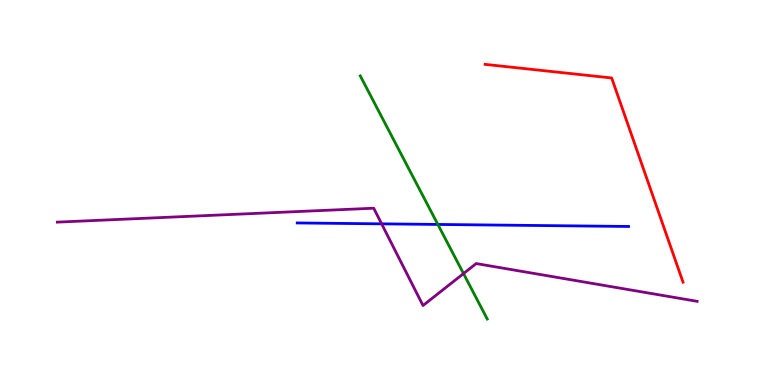[{'lines': ['blue', 'red'], 'intersections': []}, {'lines': ['green', 'red'], 'intersections': []}, {'lines': ['purple', 'red'], 'intersections': []}, {'lines': ['blue', 'green'], 'intersections': [{'x': 5.65, 'y': 4.17}]}, {'lines': ['blue', 'purple'], 'intersections': [{'x': 4.92, 'y': 4.19}]}, {'lines': ['green', 'purple'], 'intersections': [{'x': 5.98, 'y': 2.89}]}]